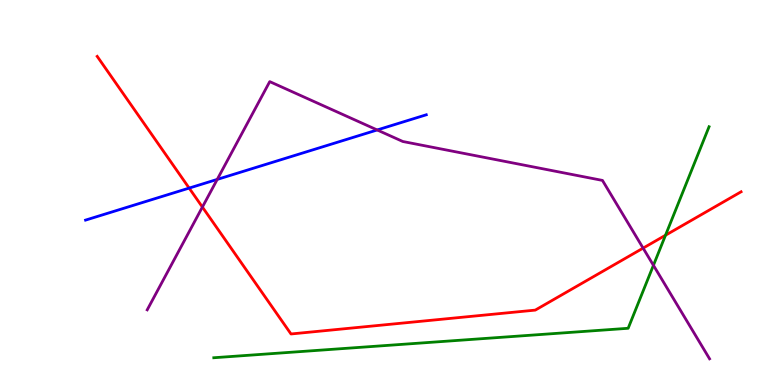[{'lines': ['blue', 'red'], 'intersections': [{'x': 2.44, 'y': 5.11}]}, {'lines': ['green', 'red'], 'intersections': [{'x': 8.59, 'y': 3.89}]}, {'lines': ['purple', 'red'], 'intersections': [{'x': 2.61, 'y': 4.62}, {'x': 8.3, 'y': 3.56}]}, {'lines': ['blue', 'green'], 'intersections': []}, {'lines': ['blue', 'purple'], 'intersections': [{'x': 2.8, 'y': 5.34}, {'x': 4.87, 'y': 6.62}]}, {'lines': ['green', 'purple'], 'intersections': [{'x': 8.43, 'y': 3.11}]}]